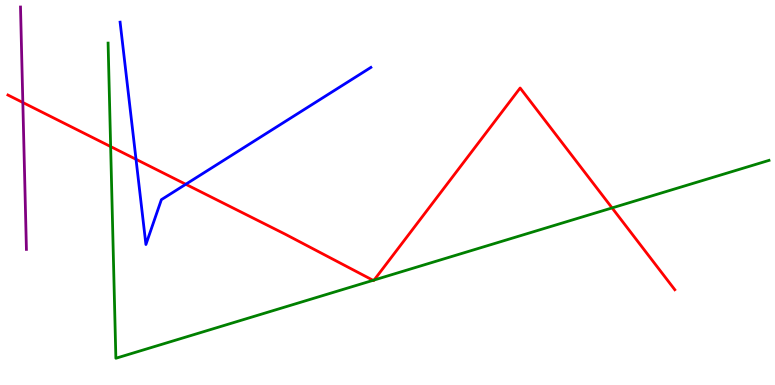[{'lines': ['blue', 'red'], 'intersections': [{'x': 1.76, 'y': 5.86}, {'x': 2.4, 'y': 5.21}]}, {'lines': ['green', 'red'], 'intersections': [{'x': 1.43, 'y': 6.19}, {'x': 4.81, 'y': 2.72}, {'x': 4.83, 'y': 2.73}, {'x': 7.9, 'y': 4.6}]}, {'lines': ['purple', 'red'], 'intersections': [{'x': 0.295, 'y': 7.34}]}, {'lines': ['blue', 'green'], 'intersections': []}, {'lines': ['blue', 'purple'], 'intersections': []}, {'lines': ['green', 'purple'], 'intersections': []}]